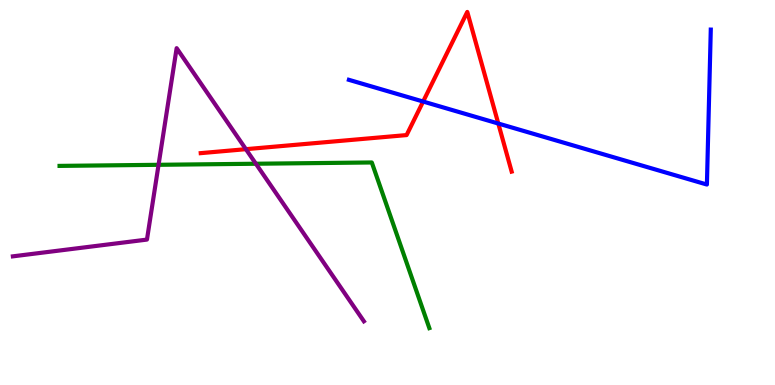[{'lines': ['blue', 'red'], 'intersections': [{'x': 5.46, 'y': 7.36}, {'x': 6.43, 'y': 6.79}]}, {'lines': ['green', 'red'], 'intersections': []}, {'lines': ['purple', 'red'], 'intersections': [{'x': 3.17, 'y': 6.13}]}, {'lines': ['blue', 'green'], 'intersections': []}, {'lines': ['blue', 'purple'], 'intersections': []}, {'lines': ['green', 'purple'], 'intersections': [{'x': 2.05, 'y': 5.72}, {'x': 3.3, 'y': 5.75}]}]